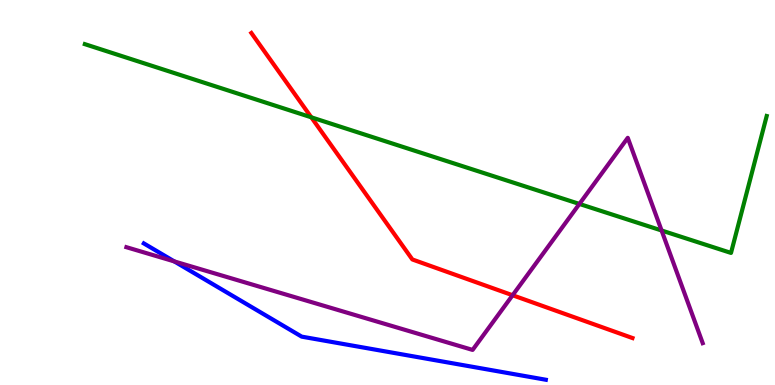[{'lines': ['blue', 'red'], 'intersections': []}, {'lines': ['green', 'red'], 'intersections': [{'x': 4.02, 'y': 6.95}]}, {'lines': ['purple', 'red'], 'intersections': [{'x': 6.61, 'y': 2.33}]}, {'lines': ['blue', 'green'], 'intersections': []}, {'lines': ['blue', 'purple'], 'intersections': [{'x': 2.25, 'y': 3.21}]}, {'lines': ['green', 'purple'], 'intersections': [{'x': 7.48, 'y': 4.7}, {'x': 8.54, 'y': 4.01}]}]